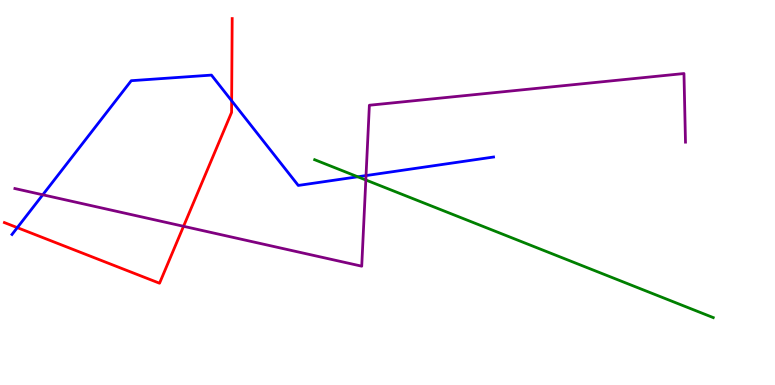[{'lines': ['blue', 'red'], 'intersections': [{'x': 0.223, 'y': 4.09}, {'x': 2.99, 'y': 7.38}]}, {'lines': ['green', 'red'], 'intersections': []}, {'lines': ['purple', 'red'], 'intersections': [{'x': 2.37, 'y': 4.12}]}, {'lines': ['blue', 'green'], 'intersections': [{'x': 4.62, 'y': 5.41}]}, {'lines': ['blue', 'purple'], 'intersections': [{'x': 0.552, 'y': 4.94}, {'x': 4.72, 'y': 5.44}]}, {'lines': ['green', 'purple'], 'intersections': [{'x': 4.72, 'y': 5.33}]}]